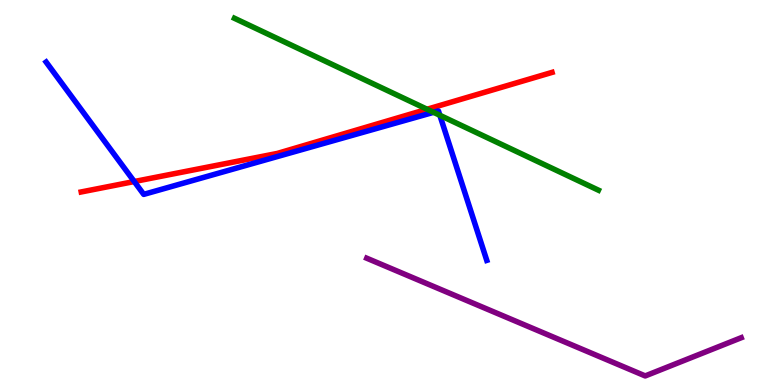[{'lines': ['blue', 'red'], 'intersections': [{'x': 1.73, 'y': 5.28}]}, {'lines': ['green', 'red'], 'intersections': [{'x': 5.51, 'y': 7.16}]}, {'lines': ['purple', 'red'], 'intersections': []}, {'lines': ['blue', 'green'], 'intersections': [{'x': 5.59, 'y': 7.08}, {'x': 5.68, 'y': 7.01}]}, {'lines': ['blue', 'purple'], 'intersections': []}, {'lines': ['green', 'purple'], 'intersections': []}]